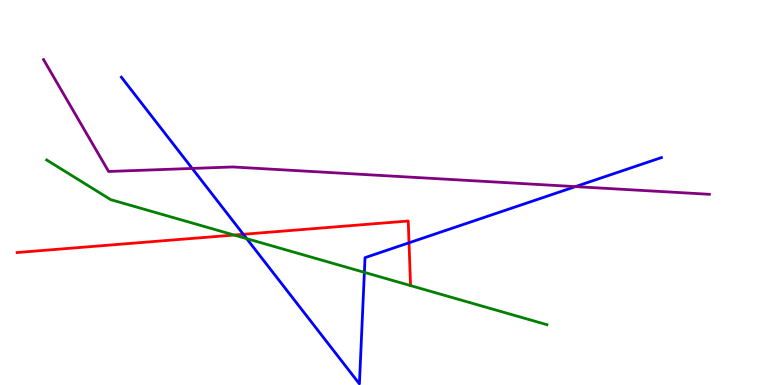[{'lines': ['blue', 'red'], 'intersections': [{'x': 3.14, 'y': 3.91}, {'x': 5.28, 'y': 3.69}]}, {'lines': ['green', 'red'], 'intersections': [{'x': 3.02, 'y': 3.9}]}, {'lines': ['purple', 'red'], 'intersections': []}, {'lines': ['blue', 'green'], 'intersections': [{'x': 3.18, 'y': 3.8}, {'x': 4.7, 'y': 2.93}]}, {'lines': ['blue', 'purple'], 'intersections': [{'x': 2.48, 'y': 5.62}, {'x': 7.42, 'y': 5.15}]}, {'lines': ['green', 'purple'], 'intersections': []}]